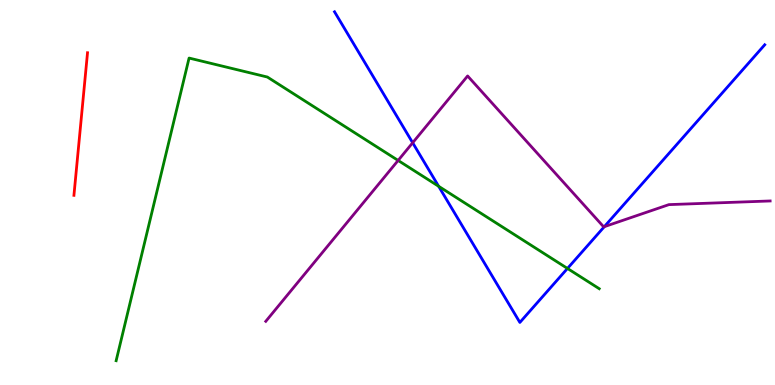[{'lines': ['blue', 'red'], 'intersections': []}, {'lines': ['green', 'red'], 'intersections': []}, {'lines': ['purple', 'red'], 'intersections': []}, {'lines': ['blue', 'green'], 'intersections': [{'x': 5.66, 'y': 5.16}, {'x': 7.32, 'y': 3.03}]}, {'lines': ['blue', 'purple'], 'intersections': [{'x': 5.32, 'y': 6.29}, {'x': 7.8, 'y': 4.11}]}, {'lines': ['green', 'purple'], 'intersections': [{'x': 5.14, 'y': 5.83}]}]